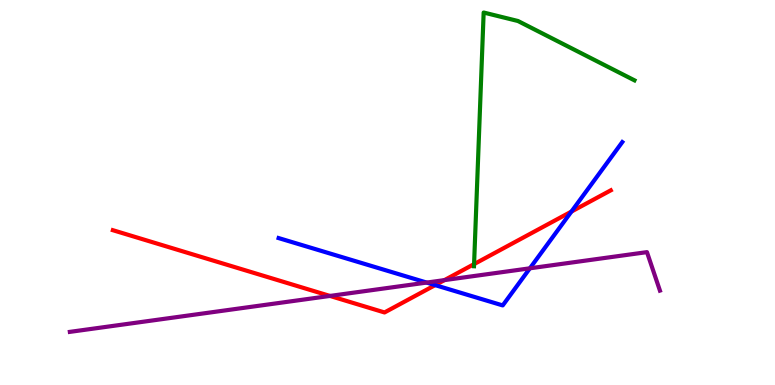[{'lines': ['blue', 'red'], 'intersections': [{'x': 5.62, 'y': 2.59}, {'x': 7.37, 'y': 4.5}]}, {'lines': ['green', 'red'], 'intersections': [{'x': 6.12, 'y': 3.14}]}, {'lines': ['purple', 'red'], 'intersections': [{'x': 4.26, 'y': 2.31}, {'x': 5.73, 'y': 2.72}]}, {'lines': ['blue', 'green'], 'intersections': []}, {'lines': ['blue', 'purple'], 'intersections': [{'x': 5.51, 'y': 2.66}, {'x': 6.84, 'y': 3.03}]}, {'lines': ['green', 'purple'], 'intersections': []}]